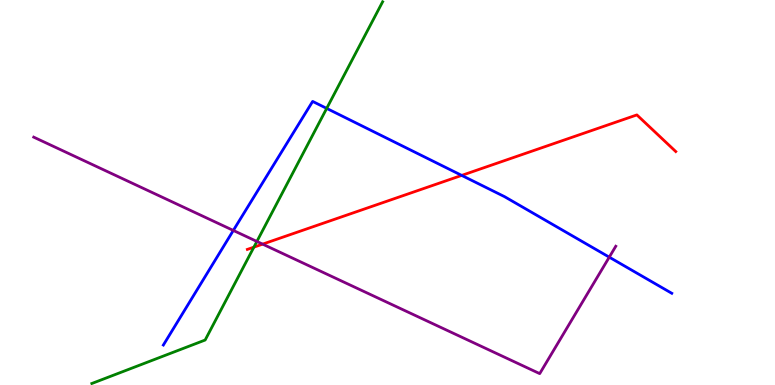[{'lines': ['blue', 'red'], 'intersections': [{'x': 5.96, 'y': 5.44}]}, {'lines': ['green', 'red'], 'intersections': [{'x': 3.28, 'y': 3.58}]}, {'lines': ['purple', 'red'], 'intersections': [{'x': 3.39, 'y': 3.66}]}, {'lines': ['blue', 'green'], 'intersections': [{'x': 4.22, 'y': 7.18}]}, {'lines': ['blue', 'purple'], 'intersections': [{'x': 3.01, 'y': 4.01}, {'x': 7.86, 'y': 3.32}]}, {'lines': ['green', 'purple'], 'intersections': [{'x': 3.31, 'y': 3.73}]}]